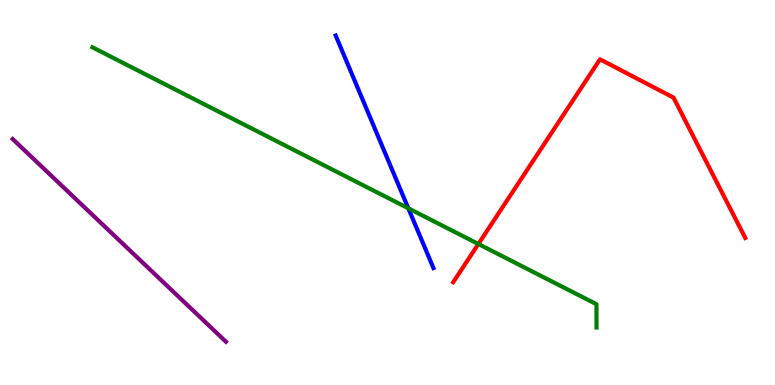[{'lines': ['blue', 'red'], 'intersections': []}, {'lines': ['green', 'red'], 'intersections': [{'x': 6.17, 'y': 3.66}]}, {'lines': ['purple', 'red'], 'intersections': []}, {'lines': ['blue', 'green'], 'intersections': [{'x': 5.27, 'y': 4.59}]}, {'lines': ['blue', 'purple'], 'intersections': []}, {'lines': ['green', 'purple'], 'intersections': []}]